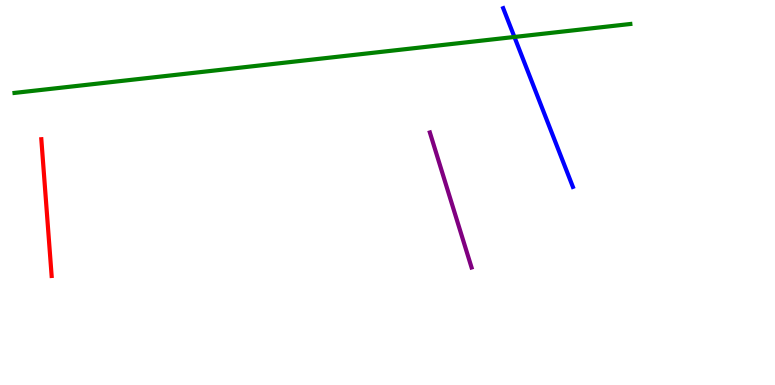[{'lines': ['blue', 'red'], 'intersections': []}, {'lines': ['green', 'red'], 'intersections': []}, {'lines': ['purple', 'red'], 'intersections': []}, {'lines': ['blue', 'green'], 'intersections': [{'x': 6.64, 'y': 9.04}]}, {'lines': ['blue', 'purple'], 'intersections': []}, {'lines': ['green', 'purple'], 'intersections': []}]